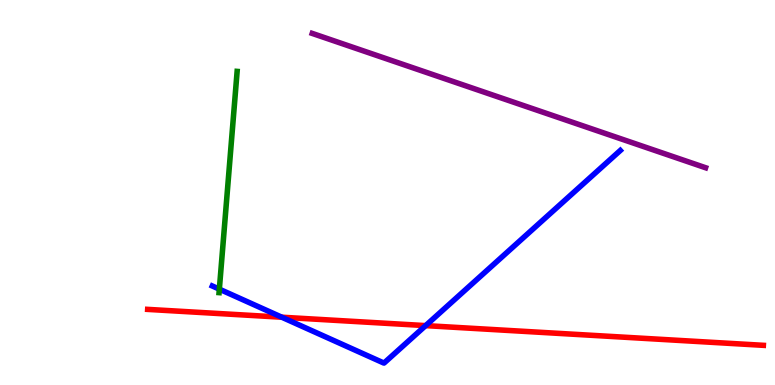[{'lines': ['blue', 'red'], 'intersections': [{'x': 3.64, 'y': 1.76}, {'x': 5.49, 'y': 1.54}]}, {'lines': ['green', 'red'], 'intersections': []}, {'lines': ['purple', 'red'], 'intersections': []}, {'lines': ['blue', 'green'], 'intersections': [{'x': 2.83, 'y': 2.49}]}, {'lines': ['blue', 'purple'], 'intersections': []}, {'lines': ['green', 'purple'], 'intersections': []}]